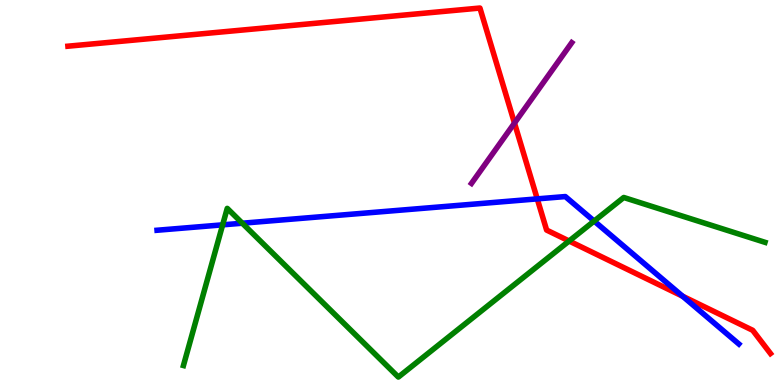[{'lines': ['blue', 'red'], 'intersections': [{'x': 6.93, 'y': 4.83}, {'x': 8.81, 'y': 2.31}]}, {'lines': ['green', 'red'], 'intersections': [{'x': 7.34, 'y': 3.74}]}, {'lines': ['purple', 'red'], 'intersections': [{'x': 6.64, 'y': 6.8}]}, {'lines': ['blue', 'green'], 'intersections': [{'x': 2.87, 'y': 4.16}, {'x': 3.13, 'y': 4.2}, {'x': 7.67, 'y': 4.26}]}, {'lines': ['blue', 'purple'], 'intersections': []}, {'lines': ['green', 'purple'], 'intersections': []}]